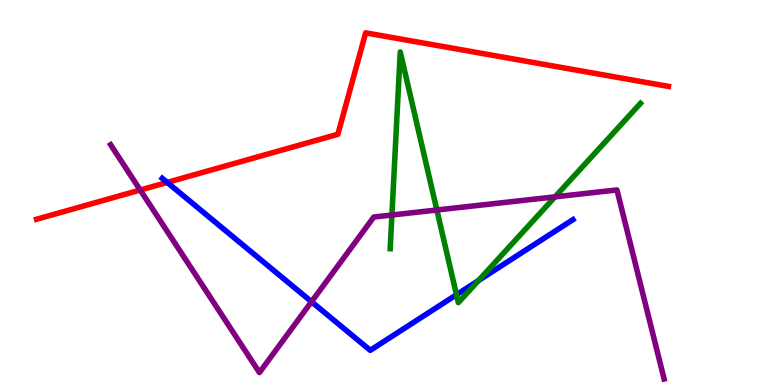[{'lines': ['blue', 'red'], 'intersections': [{'x': 2.16, 'y': 5.26}]}, {'lines': ['green', 'red'], 'intersections': []}, {'lines': ['purple', 'red'], 'intersections': [{'x': 1.81, 'y': 5.06}]}, {'lines': ['blue', 'green'], 'intersections': [{'x': 5.89, 'y': 2.34}, {'x': 6.17, 'y': 2.71}]}, {'lines': ['blue', 'purple'], 'intersections': [{'x': 4.02, 'y': 2.16}]}, {'lines': ['green', 'purple'], 'intersections': [{'x': 5.06, 'y': 4.42}, {'x': 5.64, 'y': 4.55}, {'x': 7.16, 'y': 4.89}]}]